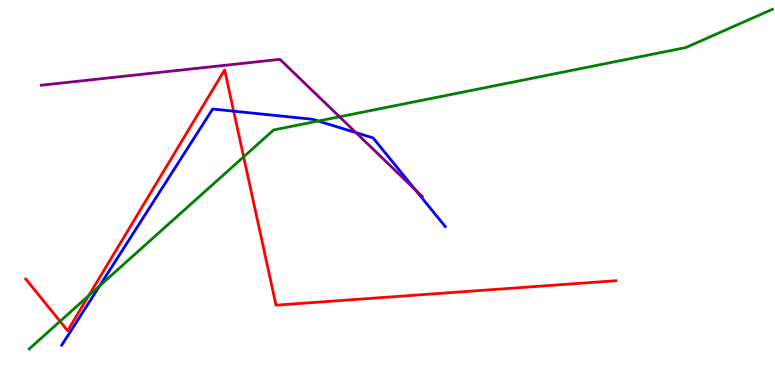[{'lines': ['blue', 'red'], 'intersections': [{'x': 3.02, 'y': 7.11}]}, {'lines': ['green', 'red'], 'intersections': [{'x': 0.775, 'y': 1.65}, {'x': 1.15, 'y': 2.32}, {'x': 3.14, 'y': 5.93}]}, {'lines': ['purple', 'red'], 'intersections': []}, {'lines': ['blue', 'green'], 'intersections': [{'x': 1.29, 'y': 2.58}, {'x': 4.11, 'y': 6.86}]}, {'lines': ['blue', 'purple'], 'intersections': [{'x': 4.59, 'y': 6.55}, {'x': 5.36, 'y': 5.07}]}, {'lines': ['green', 'purple'], 'intersections': [{'x': 4.38, 'y': 6.97}]}]